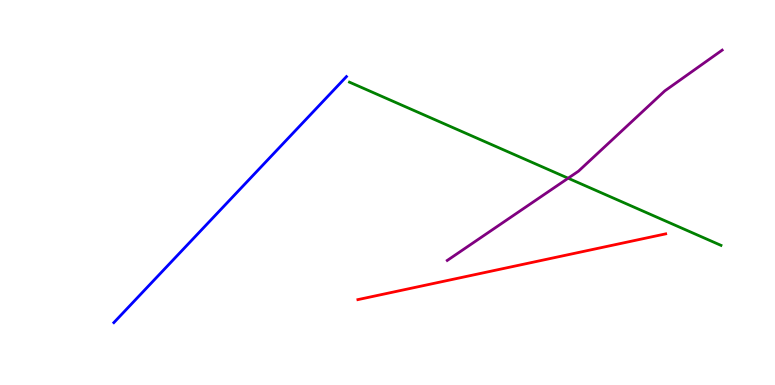[{'lines': ['blue', 'red'], 'intersections': []}, {'lines': ['green', 'red'], 'intersections': []}, {'lines': ['purple', 'red'], 'intersections': []}, {'lines': ['blue', 'green'], 'intersections': []}, {'lines': ['blue', 'purple'], 'intersections': []}, {'lines': ['green', 'purple'], 'intersections': [{'x': 7.33, 'y': 5.37}]}]